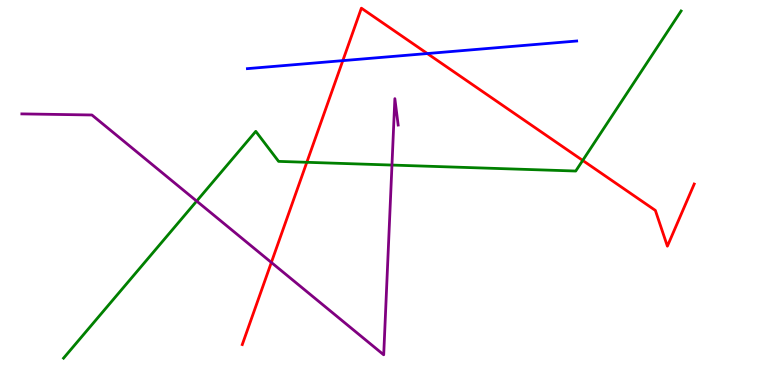[{'lines': ['blue', 'red'], 'intersections': [{'x': 4.42, 'y': 8.43}, {'x': 5.51, 'y': 8.61}]}, {'lines': ['green', 'red'], 'intersections': [{'x': 3.96, 'y': 5.78}, {'x': 7.52, 'y': 5.83}]}, {'lines': ['purple', 'red'], 'intersections': [{'x': 3.5, 'y': 3.18}]}, {'lines': ['blue', 'green'], 'intersections': []}, {'lines': ['blue', 'purple'], 'intersections': []}, {'lines': ['green', 'purple'], 'intersections': [{'x': 2.54, 'y': 4.78}, {'x': 5.06, 'y': 5.71}]}]